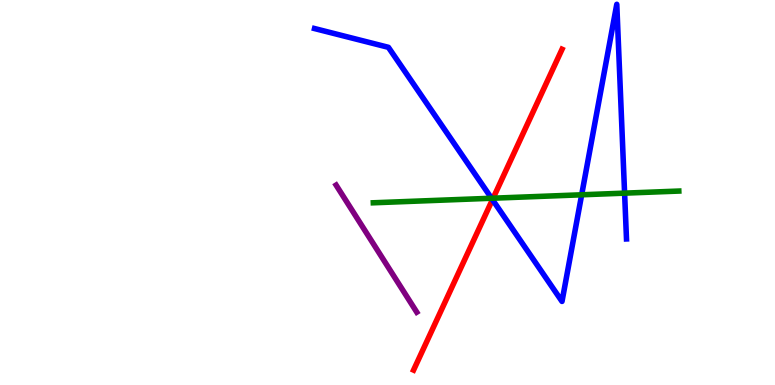[{'lines': ['blue', 'red'], 'intersections': [{'x': 6.35, 'y': 4.82}]}, {'lines': ['green', 'red'], 'intersections': [{'x': 6.36, 'y': 4.85}]}, {'lines': ['purple', 'red'], 'intersections': []}, {'lines': ['blue', 'green'], 'intersections': [{'x': 6.34, 'y': 4.85}, {'x': 7.51, 'y': 4.94}, {'x': 8.06, 'y': 4.98}]}, {'lines': ['blue', 'purple'], 'intersections': []}, {'lines': ['green', 'purple'], 'intersections': []}]